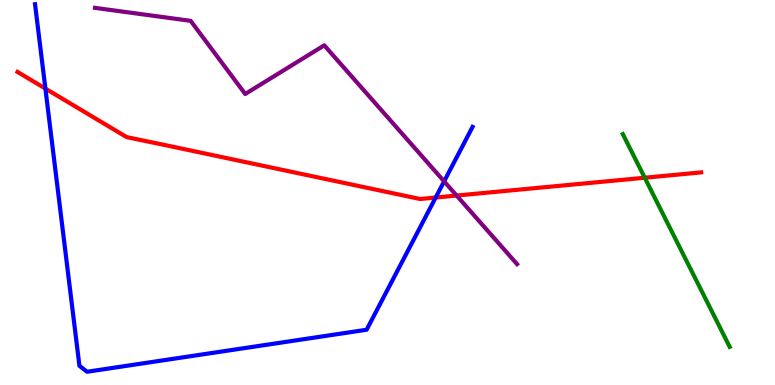[{'lines': ['blue', 'red'], 'intersections': [{'x': 0.586, 'y': 7.7}, {'x': 5.62, 'y': 4.87}]}, {'lines': ['green', 'red'], 'intersections': [{'x': 8.32, 'y': 5.38}]}, {'lines': ['purple', 'red'], 'intersections': [{'x': 5.89, 'y': 4.92}]}, {'lines': ['blue', 'green'], 'intersections': []}, {'lines': ['blue', 'purple'], 'intersections': [{'x': 5.73, 'y': 5.29}]}, {'lines': ['green', 'purple'], 'intersections': []}]